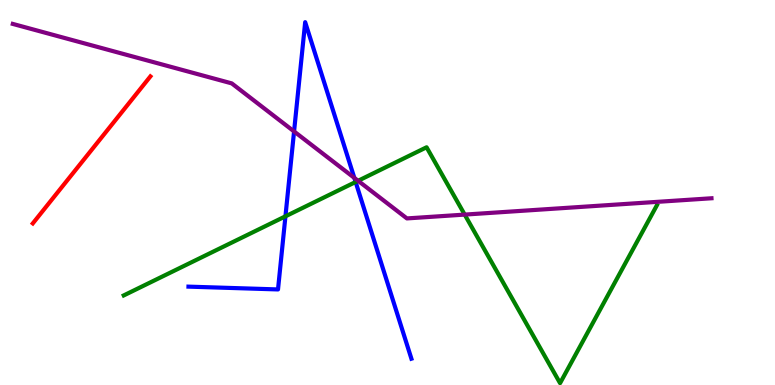[{'lines': ['blue', 'red'], 'intersections': []}, {'lines': ['green', 'red'], 'intersections': []}, {'lines': ['purple', 'red'], 'intersections': []}, {'lines': ['blue', 'green'], 'intersections': [{'x': 3.68, 'y': 4.38}, {'x': 4.59, 'y': 5.27}]}, {'lines': ['blue', 'purple'], 'intersections': [{'x': 3.79, 'y': 6.59}, {'x': 4.57, 'y': 5.38}]}, {'lines': ['green', 'purple'], 'intersections': [{'x': 4.62, 'y': 5.3}, {'x': 6.0, 'y': 4.43}]}]